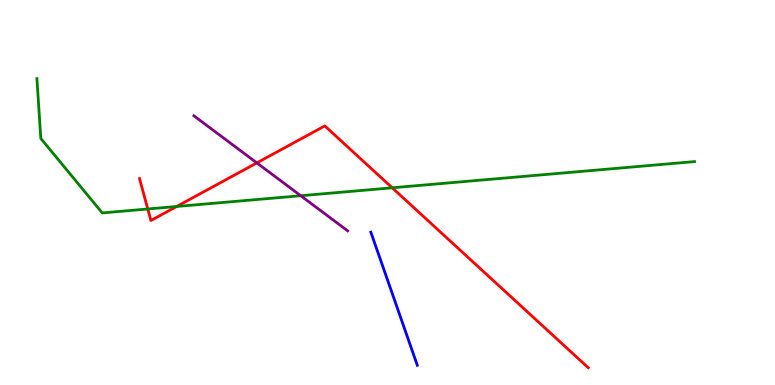[{'lines': ['blue', 'red'], 'intersections': []}, {'lines': ['green', 'red'], 'intersections': [{'x': 1.91, 'y': 4.57}, {'x': 2.28, 'y': 4.64}, {'x': 5.06, 'y': 5.12}]}, {'lines': ['purple', 'red'], 'intersections': [{'x': 3.31, 'y': 5.77}]}, {'lines': ['blue', 'green'], 'intersections': []}, {'lines': ['blue', 'purple'], 'intersections': []}, {'lines': ['green', 'purple'], 'intersections': [{'x': 3.88, 'y': 4.92}]}]